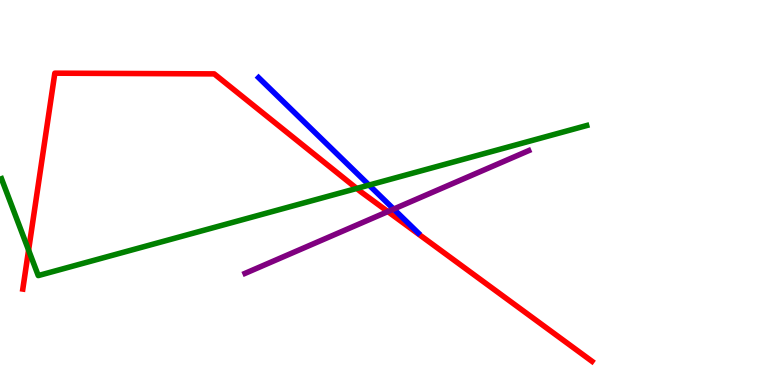[{'lines': ['blue', 'red'], 'intersections': []}, {'lines': ['green', 'red'], 'intersections': [{'x': 0.369, 'y': 3.5}, {'x': 4.6, 'y': 5.11}]}, {'lines': ['purple', 'red'], 'intersections': [{'x': 5.0, 'y': 4.5}]}, {'lines': ['blue', 'green'], 'intersections': [{'x': 4.76, 'y': 5.19}]}, {'lines': ['blue', 'purple'], 'intersections': [{'x': 5.08, 'y': 4.57}]}, {'lines': ['green', 'purple'], 'intersections': []}]